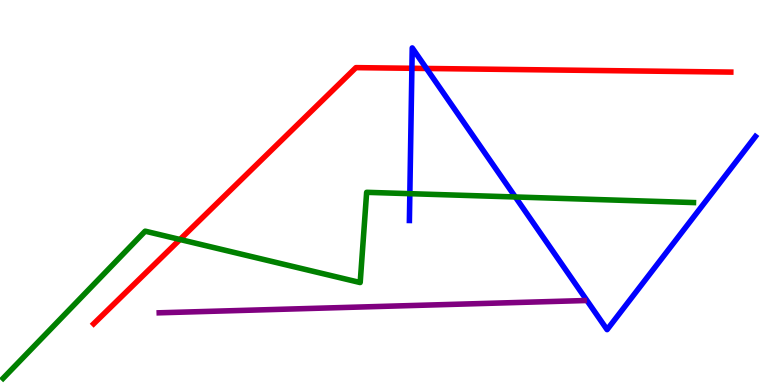[{'lines': ['blue', 'red'], 'intersections': [{'x': 5.31, 'y': 8.23}, {'x': 5.5, 'y': 8.22}]}, {'lines': ['green', 'red'], 'intersections': [{'x': 2.32, 'y': 3.78}]}, {'lines': ['purple', 'red'], 'intersections': []}, {'lines': ['blue', 'green'], 'intersections': [{'x': 5.29, 'y': 4.97}, {'x': 6.65, 'y': 4.88}]}, {'lines': ['blue', 'purple'], 'intersections': []}, {'lines': ['green', 'purple'], 'intersections': []}]